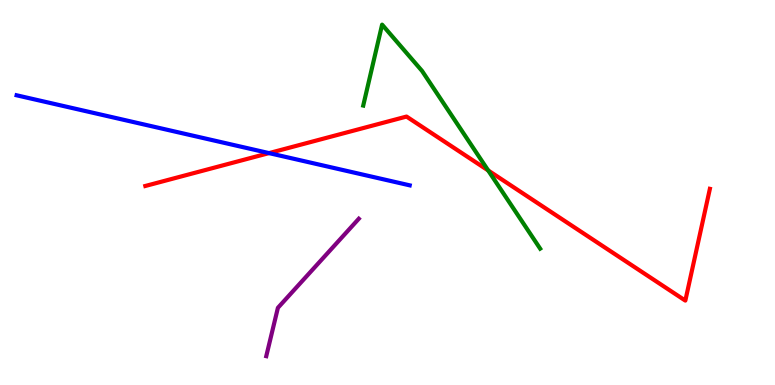[{'lines': ['blue', 'red'], 'intersections': [{'x': 3.47, 'y': 6.02}]}, {'lines': ['green', 'red'], 'intersections': [{'x': 6.3, 'y': 5.57}]}, {'lines': ['purple', 'red'], 'intersections': []}, {'lines': ['blue', 'green'], 'intersections': []}, {'lines': ['blue', 'purple'], 'intersections': []}, {'lines': ['green', 'purple'], 'intersections': []}]